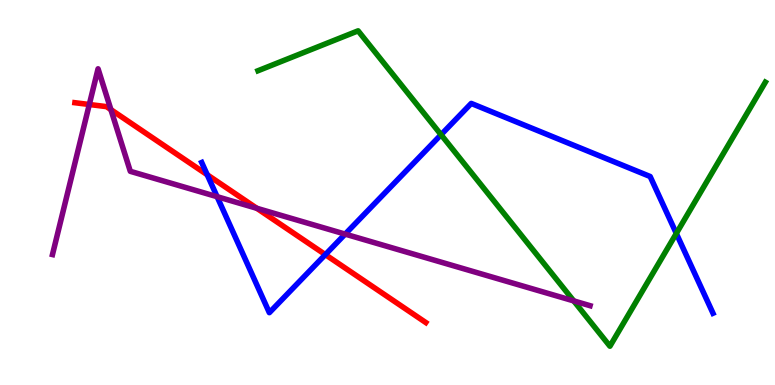[{'lines': ['blue', 'red'], 'intersections': [{'x': 2.67, 'y': 5.46}, {'x': 4.2, 'y': 3.39}]}, {'lines': ['green', 'red'], 'intersections': []}, {'lines': ['purple', 'red'], 'intersections': [{'x': 1.15, 'y': 7.29}, {'x': 1.43, 'y': 7.15}, {'x': 3.31, 'y': 4.59}]}, {'lines': ['blue', 'green'], 'intersections': [{'x': 5.69, 'y': 6.5}, {'x': 8.73, 'y': 3.94}]}, {'lines': ['blue', 'purple'], 'intersections': [{'x': 2.8, 'y': 4.89}, {'x': 4.45, 'y': 3.92}]}, {'lines': ['green', 'purple'], 'intersections': [{'x': 7.4, 'y': 2.18}]}]